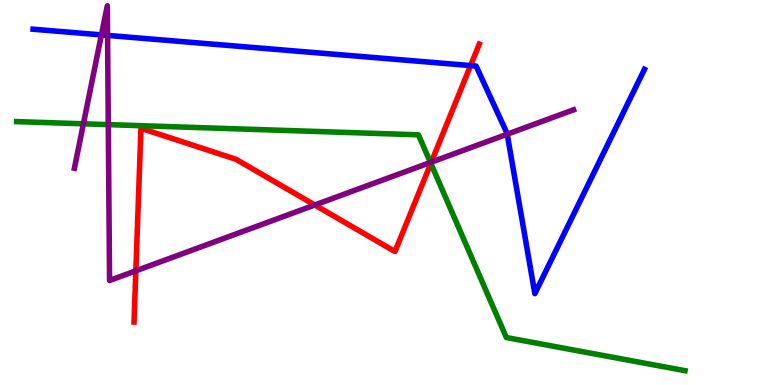[{'lines': ['blue', 'red'], 'intersections': [{'x': 6.07, 'y': 8.3}]}, {'lines': ['green', 'red'], 'intersections': [{'x': 5.56, 'y': 5.76}]}, {'lines': ['purple', 'red'], 'intersections': [{'x': 1.75, 'y': 2.97}, {'x': 4.06, 'y': 4.68}, {'x': 5.57, 'y': 5.79}]}, {'lines': ['blue', 'green'], 'intersections': []}, {'lines': ['blue', 'purple'], 'intersections': [{'x': 1.31, 'y': 9.09}, {'x': 1.39, 'y': 9.08}, {'x': 6.54, 'y': 6.51}]}, {'lines': ['green', 'purple'], 'intersections': [{'x': 1.08, 'y': 6.78}, {'x': 1.4, 'y': 6.76}, {'x': 5.55, 'y': 5.78}]}]